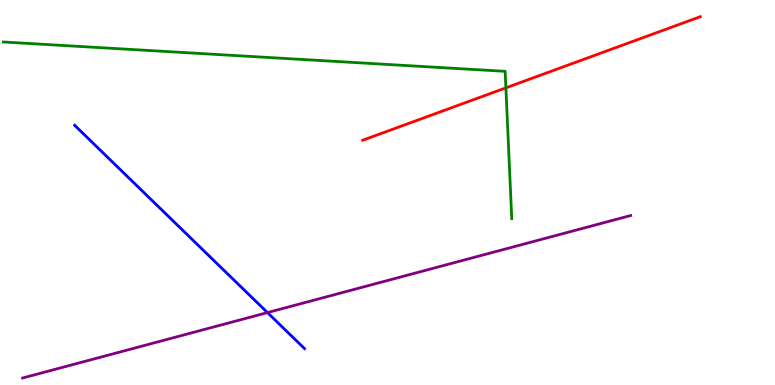[{'lines': ['blue', 'red'], 'intersections': []}, {'lines': ['green', 'red'], 'intersections': [{'x': 6.53, 'y': 7.72}]}, {'lines': ['purple', 'red'], 'intersections': []}, {'lines': ['blue', 'green'], 'intersections': []}, {'lines': ['blue', 'purple'], 'intersections': [{'x': 3.45, 'y': 1.88}]}, {'lines': ['green', 'purple'], 'intersections': []}]